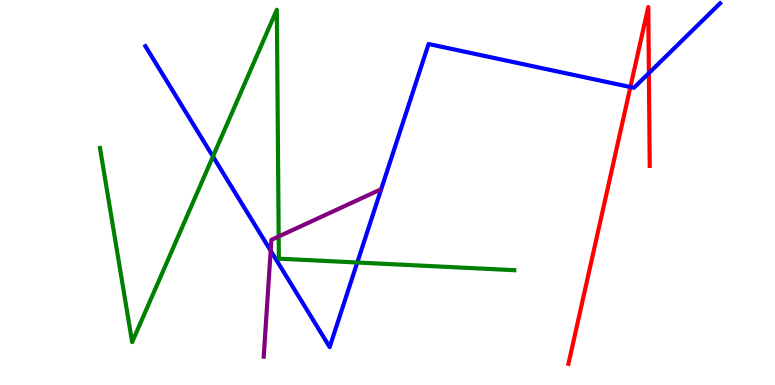[{'lines': ['blue', 'red'], 'intersections': [{'x': 8.13, 'y': 7.74}, {'x': 8.37, 'y': 8.1}]}, {'lines': ['green', 'red'], 'intersections': []}, {'lines': ['purple', 'red'], 'intersections': []}, {'lines': ['blue', 'green'], 'intersections': [{'x': 2.75, 'y': 5.94}, {'x': 4.61, 'y': 3.18}]}, {'lines': ['blue', 'purple'], 'intersections': [{'x': 3.49, 'y': 3.49}]}, {'lines': ['green', 'purple'], 'intersections': [{'x': 3.6, 'y': 3.86}]}]